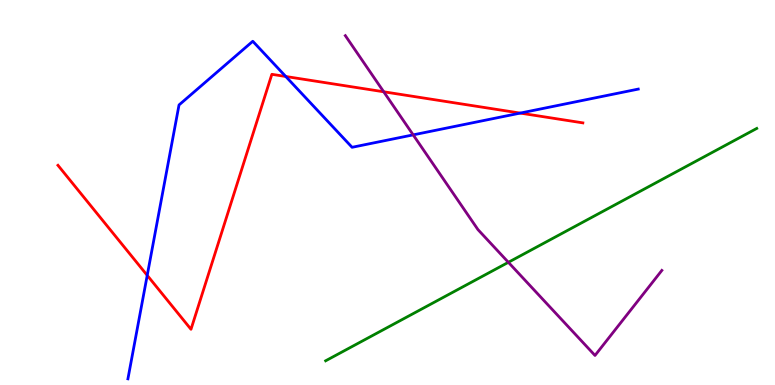[{'lines': ['blue', 'red'], 'intersections': [{'x': 1.9, 'y': 2.85}, {'x': 3.69, 'y': 8.01}, {'x': 6.71, 'y': 7.06}]}, {'lines': ['green', 'red'], 'intersections': []}, {'lines': ['purple', 'red'], 'intersections': [{'x': 4.95, 'y': 7.62}]}, {'lines': ['blue', 'green'], 'intersections': []}, {'lines': ['blue', 'purple'], 'intersections': [{'x': 5.33, 'y': 6.5}]}, {'lines': ['green', 'purple'], 'intersections': [{'x': 6.56, 'y': 3.19}]}]